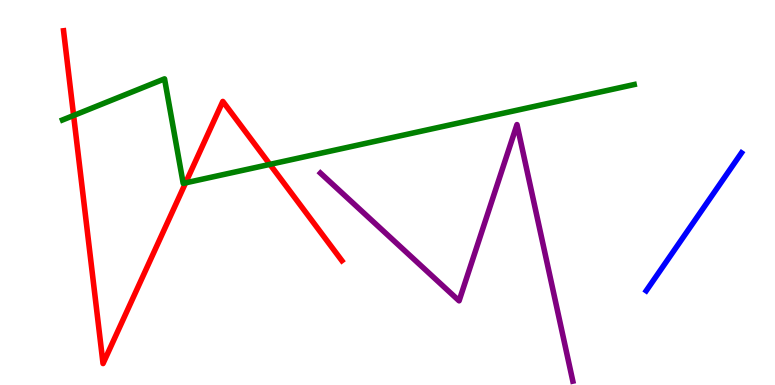[{'lines': ['blue', 'red'], 'intersections': []}, {'lines': ['green', 'red'], 'intersections': [{'x': 0.95, 'y': 7.0}, {'x': 2.39, 'y': 5.25}, {'x': 3.48, 'y': 5.73}]}, {'lines': ['purple', 'red'], 'intersections': []}, {'lines': ['blue', 'green'], 'intersections': []}, {'lines': ['blue', 'purple'], 'intersections': []}, {'lines': ['green', 'purple'], 'intersections': []}]